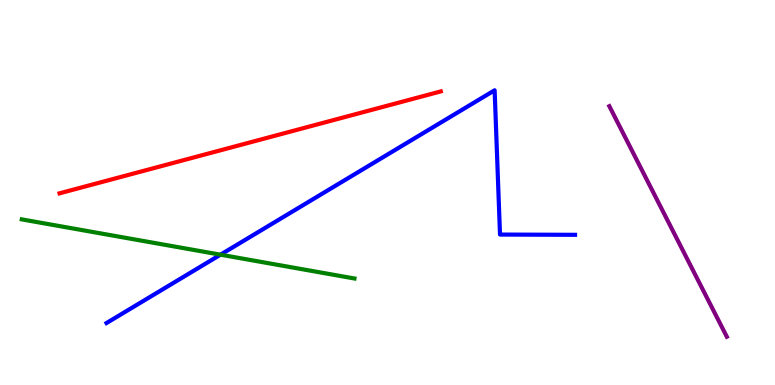[{'lines': ['blue', 'red'], 'intersections': []}, {'lines': ['green', 'red'], 'intersections': []}, {'lines': ['purple', 'red'], 'intersections': []}, {'lines': ['blue', 'green'], 'intersections': [{'x': 2.84, 'y': 3.38}]}, {'lines': ['blue', 'purple'], 'intersections': []}, {'lines': ['green', 'purple'], 'intersections': []}]